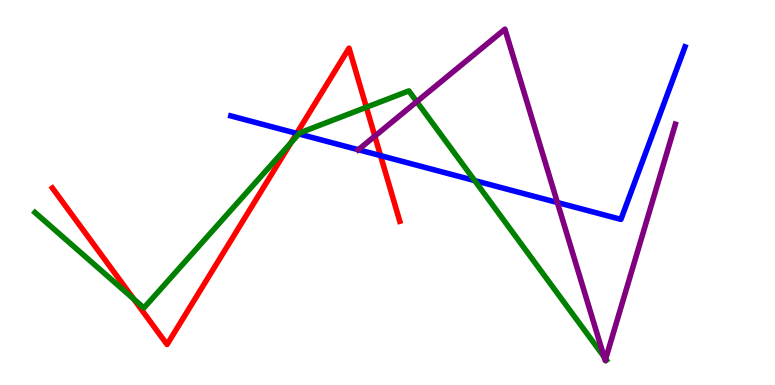[{'lines': ['blue', 'red'], 'intersections': [{'x': 3.83, 'y': 6.54}, {'x': 4.91, 'y': 5.96}]}, {'lines': ['green', 'red'], 'intersections': [{'x': 1.73, 'y': 2.23}, {'x': 3.75, 'y': 6.29}, {'x': 4.73, 'y': 7.21}]}, {'lines': ['purple', 'red'], 'intersections': [{'x': 4.84, 'y': 6.46}]}, {'lines': ['blue', 'green'], 'intersections': [{'x': 3.86, 'y': 6.52}, {'x': 6.12, 'y': 5.31}]}, {'lines': ['blue', 'purple'], 'intersections': [{'x': 4.62, 'y': 6.11}, {'x': 7.19, 'y': 4.74}]}, {'lines': ['green', 'purple'], 'intersections': [{'x': 5.38, 'y': 7.36}, {'x': 7.79, 'y': 0.732}, {'x': 7.81, 'y': 0.676}]}]